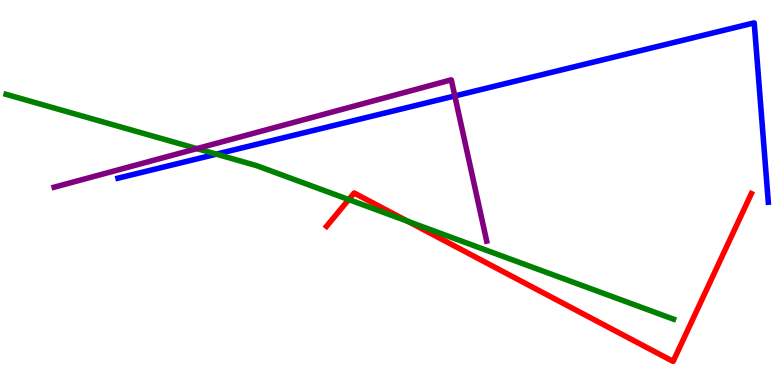[{'lines': ['blue', 'red'], 'intersections': []}, {'lines': ['green', 'red'], 'intersections': [{'x': 4.5, 'y': 4.82}, {'x': 5.26, 'y': 4.25}]}, {'lines': ['purple', 'red'], 'intersections': []}, {'lines': ['blue', 'green'], 'intersections': [{'x': 2.79, 'y': 6.0}]}, {'lines': ['blue', 'purple'], 'intersections': [{'x': 5.87, 'y': 7.51}]}, {'lines': ['green', 'purple'], 'intersections': [{'x': 2.54, 'y': 6.14}]}]